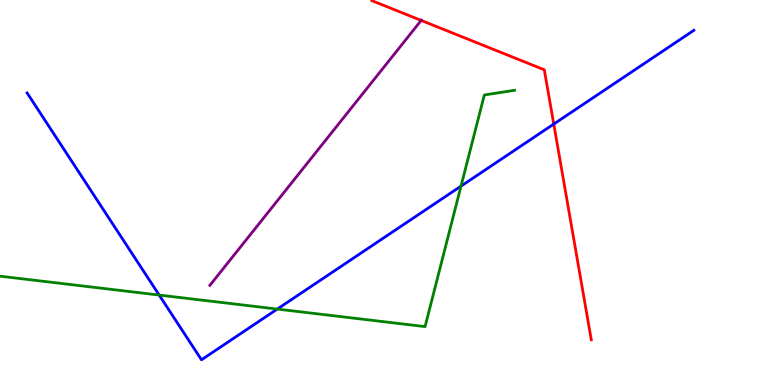[{'lines': ['blue', 'red'], 'intersections': [{'x': 7.15, 'y': 6.78}]}, {'lines': ['green', 'red'], 'intersections': []}, {'lines': ['purple', 'red'], 'intersections': [{'x': 5.43, 'y': 9.47}]}, {'lines': ['blue', 'green'], 'intersections': [{'x': 2.05, 'y': 2.34}, {'x': 3.58, 'y': 1.97}, {'x': 5.95, 'y': 5.17}]}, {'lines': ['blue', 'purple'], 'intersections': []}, {'lines': ['green', 'purple'], 'intersections': []}]